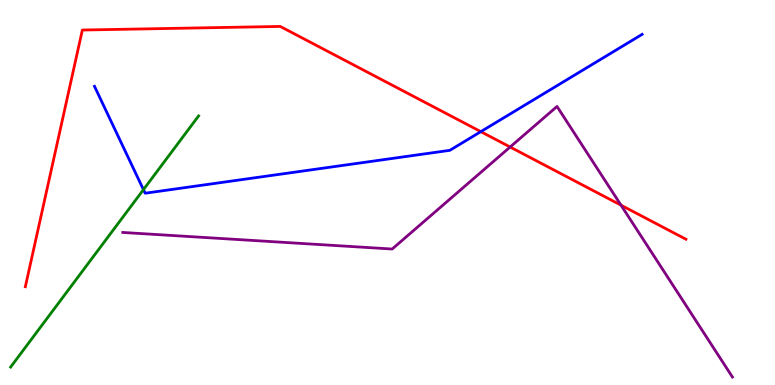[{'lines': ['blue', 'red'], 'intersections': [{'x': 6.2, 'y': 6.58}]}, {'lines': ['green', 'red'], 'intersections': []}, {'lines': ['purple', 'red'], 'intersections': [{'x': 6.58, 'y': 6.18}, {'x': 8.01, 'y': 4.67}]}, {'lines': ['blue', 'green'], 'intersections': [{'x': 1.85, 'y': 5.07}]}, {'lines': ['blue', 'purple'], 'intersections': []}, {'lines': ['green', 'purple'], 'intersections': []}]